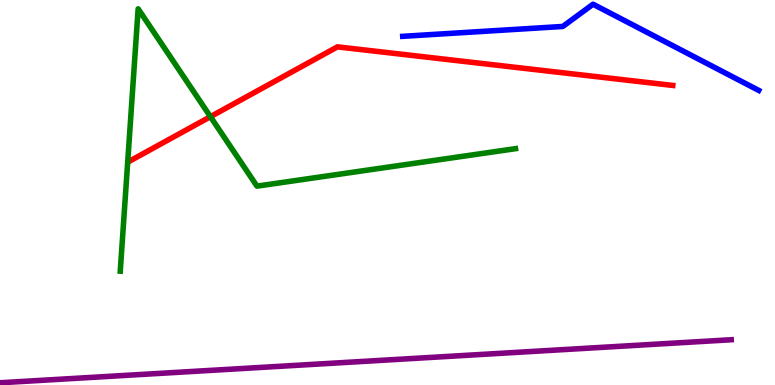[{'lines': ['blue', 'red'], 'intersections': []}, {'lines': ['green', 'red'], 'intersections': [{'x': 2.72, 'y': 6.97}]}, {'lines': ['purple', 'red'], 'intersections': []}, {'lines': ['blue', 'green'], 'intersections': []}, {'lines': ['blue', 'purple'], 'intersections': []}, {'lines': ['green', 'purple'], 'intersections': []}]